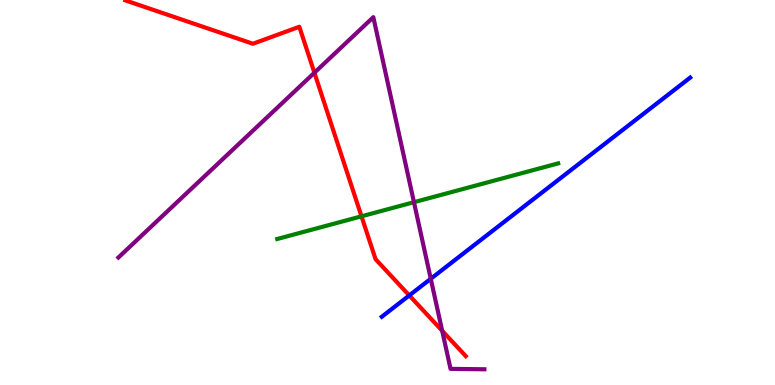[{'lines': ['blue', 'red'], 'intersections': [{'x': 5.28, 'y': 2.33}]}, {'lines': ['green', 'red'], 'intersections': [{'x': 4.66, 'y': 4.38}]}, {'lines': ['purple', 'red'], 'intersections': [{'x': 4.06, 'y': 8.11}, {'x': 5.71, 'y': 1.41}]}, {'lines': ['blue', 'green'], 'intersections': []}, {'lines': ['blue', 'purple'], 'intersections': [{'x': 5.56, 'y': 2.76}]}, {'lines': ['green', 'purple'], 'intersections': [{'x': 5.34, 'y': 4.75}]}]